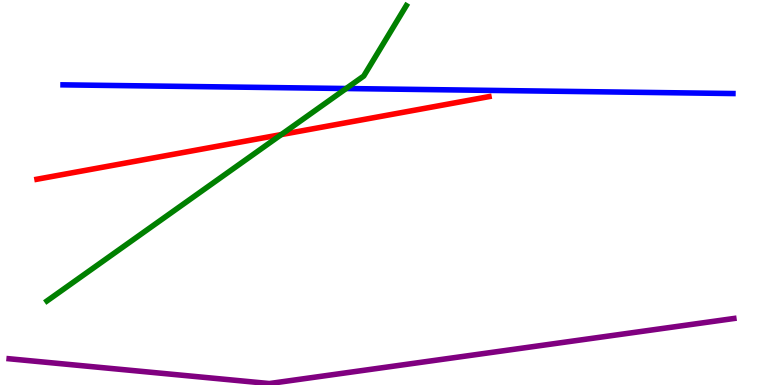[{'lines': ['blue', 'red'], 'intersections': []}, {'lines': ['green', 'red'], 'intersections': [{'x': 3.63, 'y': 6.5}]}, {'lines': ['purple', 'red'], 'intersections': []}, {'lines': ['blue', 'green'], 'intersections': [{'x': 4.47, 'y': 7.7}]}, {'lines': ['blue', 'purple'], 'intersections': []}, {'lines': ['green', 'purple'], 'intersections': []}]